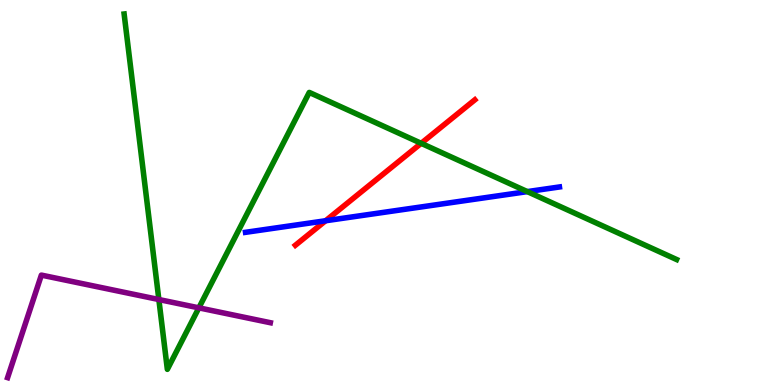[{'lines': ['blue', 'red'], 'intersections': [{'x': 4.2, 'y': 4.27}]}, {'lines': ['green', 'red'], 'intersections': [{'x': 5.43, 'y': 6.28}]}, {'lines': ['purple', 'red'], 'intersections': []}, {'lines': ['blue', 'green'], 'intersections': [{'x': 6.8, 'y': 5.02}]}, {'lines': ['blue', 'purple'], 'intersections': []}, {'lines': ['green', 'purple'], 'intersections': [{'x': 2.05, 'y': 2.22}, {'x': 2.57, 'y': 2.0}]}]